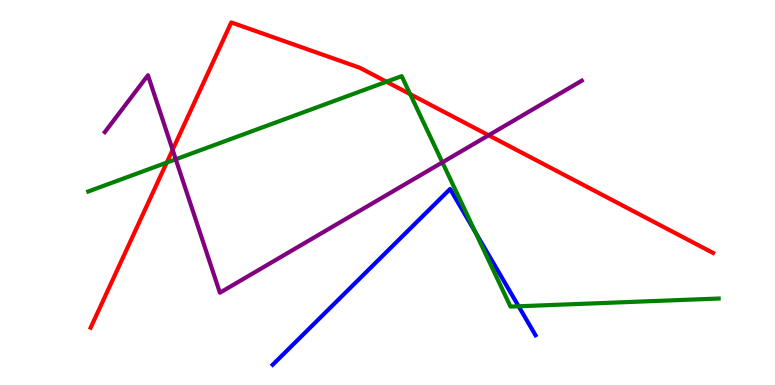[{'lines': ['blue', 'red'], 'intersections': []}, {'lines': ['green', 'red'], 'intersections': [{'x': 2.15, 'y': 5.78}, {'x': 4.99, 'y': 7.88}, {'x': 5.29, 'y': 7.55}]}, {'lines': ['purple', 'red'], 'intersections': [{'x': 2.23, 'y': 6.11}, {'x': 6.3, 'y': 6.49}]}, {'lines': ['blue', 'green'], 'intersections': [{'x': 6.13, 'y': 3.97}, {'x': 6.69, 'y': 2.04}]}, {'lines': ['blue', 'purple'], 'intersections': []}, {'lines': ['green', 'purple'], 'intersections': [{'x': 2.27, 'y': 5.86}, {'x': 5.71, 'y': 5.78}]}]